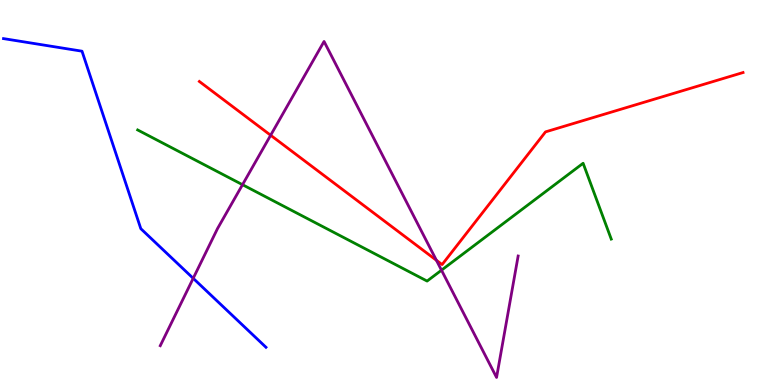[{'lines': ['blue', 'red'], 'intersections': []}, {'lines': ['green', 'red'], 'intersections': []}, {'lines': ['purple', 'red'], 'intersections': [{'x': 3.49, 'y': 6.49}, {'x': 5.63, 'y': 3.24}]}, {'lines': ['blue', 'green'], 'intersections': []}, {'lines': ['blue', 'purple'], 'intersections': [{'x': 2.49, 'y': 2.77}]}, {'lines': ['green', 'purple'], 'intersections': [{'x': 3.13, 'y': 5.2}, {'x': 5.7, 'y': 2.98}]}]